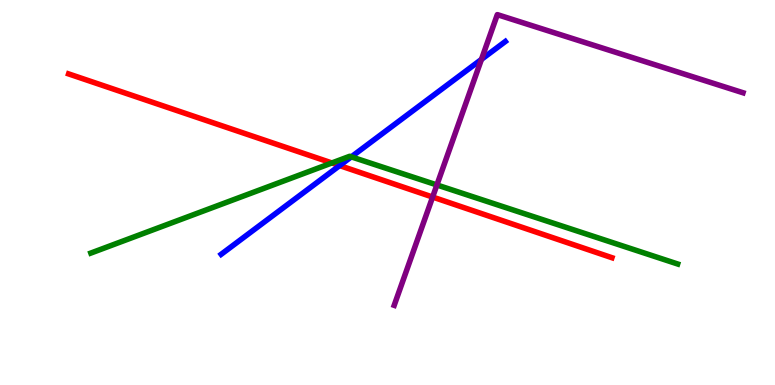[{'lines': ['blue', 'red'], 'intersections': [{'x': 4.38, 'y': 5.7}]}, {'lines': ['green', 'red'], 'intersections': [{'x': 4.28, 'y': 5.77}]}, {'lines': ['purple', 'red'], 'intersections': [{'x': 5.58, 'y': 4.88}]}, {'lines': ['blue', 'green'], 'intersections': [{'x': 4.53, 'y': 5.93}]}, {'lines': ['blue', 'purple'], 'intersections': [{'x': 6.21, 'y': 8.46}]}, {'lines': ['green', 'purple'], 'intersections': [{'x': 5.64, 'y': 5.2}]}]